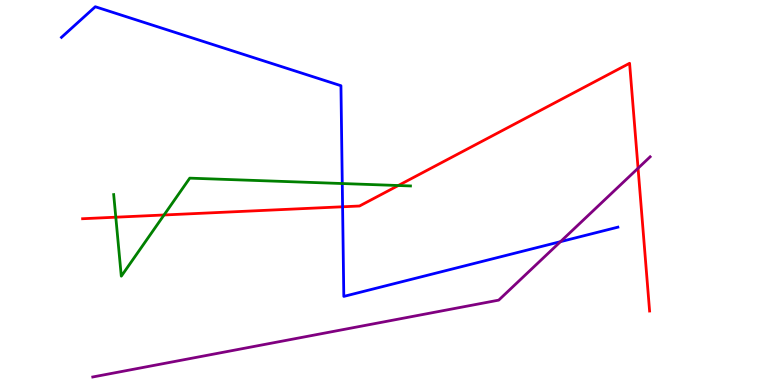[{'lines': ['blue', 'red'], 'intersections': [{'x': 4.42, 'y': 4.63}]}, {'lines': ['green', 'red'], 'intersections': [{'x': 1.49, 'y': 4.36}, {'x': 2.12, 'y': 4.42}, {'x': 5.14, 'y': 5.18}]}, {'lines': ['purple', 'red'], 'intersections': [{'x': 8.23, 'y': 5.63}]}, {'lines': ['blue', 'green'], 'intersections': [{'x': 4.42, 'y': 5.23}]}, {'lines': ['blue', 'purple'], 'intersections': [{'x': 7.23, 'y': 3.72}]}, {'lines': ['green', 'purple'], 'intersections': []}]